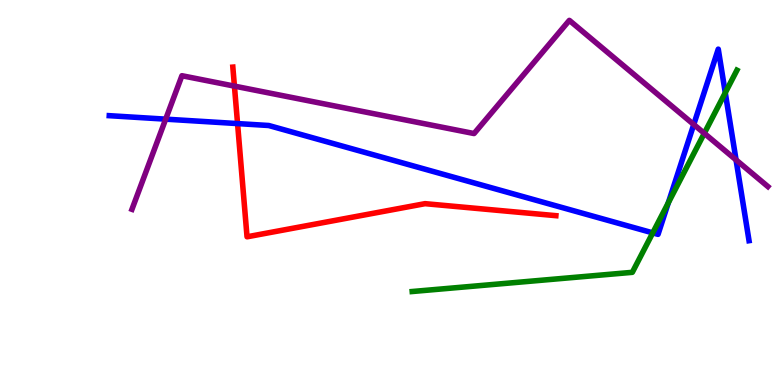[{'lines': ['blue', 'red'], 'intersections': [{'x': 3.07, 'y': 6.79}]}, {'lines': ['green', 'red'], 'intersections': []}, {'lines': ['purple', 'red'], 'intersections': [{'x': 3.02, 'y': 7.76}]}, {'lines': ['blue', 'green'], 'intersections': [{'x': 8.42, 'y': 3.95}, {'x': 8.62, 'y': 4.73}, {'x': 9.36, 'y': 7.59}]}, {'lines': ['blue', 'purple'], 'intersections': [{'x': 2.14, 'y': 6.91}, {'x': 8.95, 'y': 6.77}, {'x': 9.5, 'y': 5.85}]}, {'lines': ['green', 'purple'], 'intersections': [{'x': 9.09, 'y': 6.54}]}]